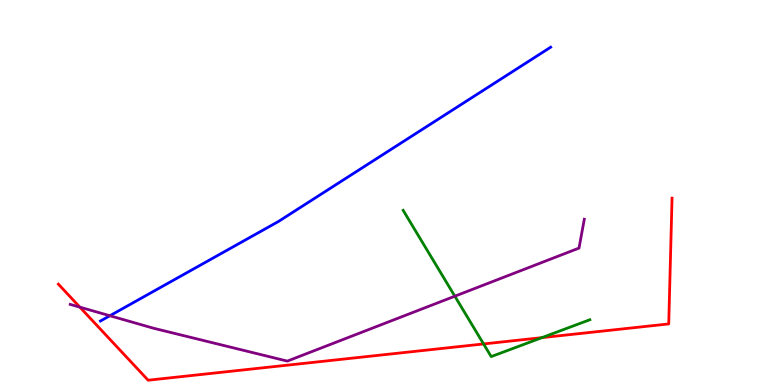[{'lines': ['blue', 'red'], 'intersections': []}, {'lines': ['green', 'red'], 'intersections': [{'x': 6.24, 'y': 1.07}, {'x': 6.99, 'y': 1.23}]}, {'lines': ['purple', 'red'], 'intersections': [{'x': 1.03, 'y': 2.02}]}, {'lines': ['blue', 'green'], 'intersections': []}, {'lines': ['blue', 'purple'], 'intersections': [{'x': 1.42, 'y': 1.8}]}, {'lines': ['green', 'purple'], 'intersections': [{'x': 5.87, 'y': 2.31}]}]